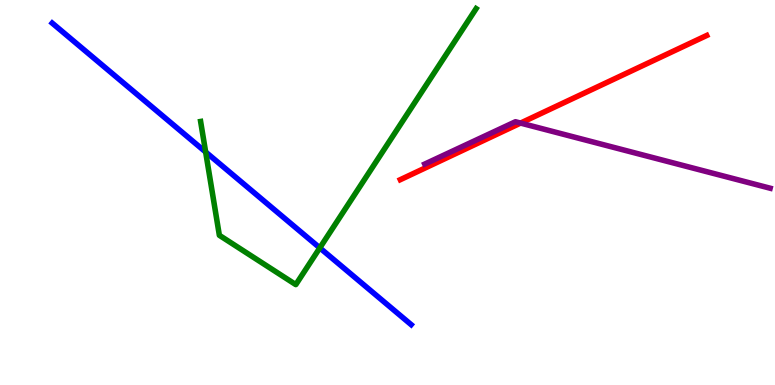[{'lines': ['blue', 'red'], 'intersections': []}, {'lines': ['green', 'red'], 'intersections': []}, {'lines': ['purple', 'red'], 'intersections': [{'x': 6.72, 'y': 6.8}]}, {'lines': ['blue', 'green'], 'intersections': [{'x': 2.65, 'y': 6.05}, {'x': 4.13, 'y': 3.56}]}, {'lines': ['blue', 'purple'], 'intersections': []}, {'lines': ['green', 'purple'], 'intersections': []}]